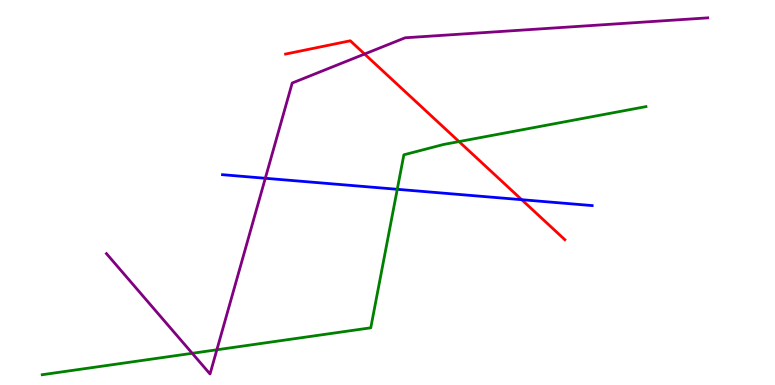[{'lines': ['blue', 'red'], 'intersections': [{'x': 6.73, 'y': 4.81}]}, {'lines': ['green', 'red'], 'intersections': [{'x': 5.92, 'y': 6.32}]}, {'lines': ['purple', 'red'], 'intersections': [{'x': 4.7, 'y': 8.6}]}, {'lines': ['blue', 'green'], 'intersections': [{'x': 5.13, 'y': 5.08}]}, {'lines': ['blue', 'purple'], 'intersections': [{'x': 3.42, 'y': 5.37}]}, {'lines': ['green', 'purple'], 'intersections': [{'x': 2.48, 'y': 0.823}, {'x': 2.8, 'y': 0.915}]}]